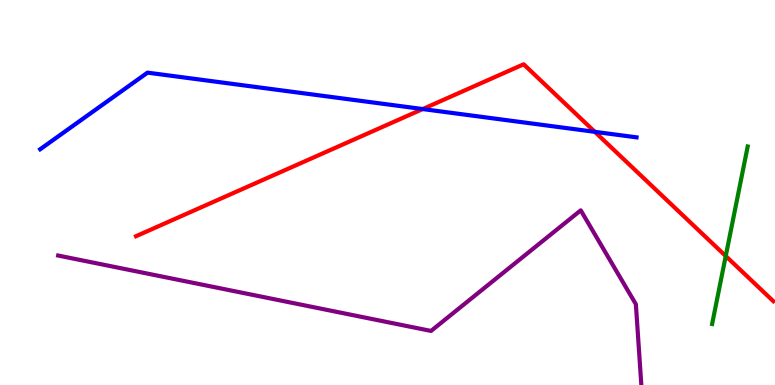[{'lines': ['blue', 'red'], 'intersections': [{'x': 5.45, 'y': 7.17}, {'x': 7.68, 'y': 6.58}]}, {'lines': ['green', 'red'], 'intersections': [{'x': 9.36, 'y': 3.35}]}, {'lines': ['purple', 'red'], 'intersections': []}, {'lines': ['blue', 'green'], 'intersections': []}, {'lines': ['blue', 'purple'], 'intersections': []}, {'lines': ['green', 'purple'], 'intersections': []}]